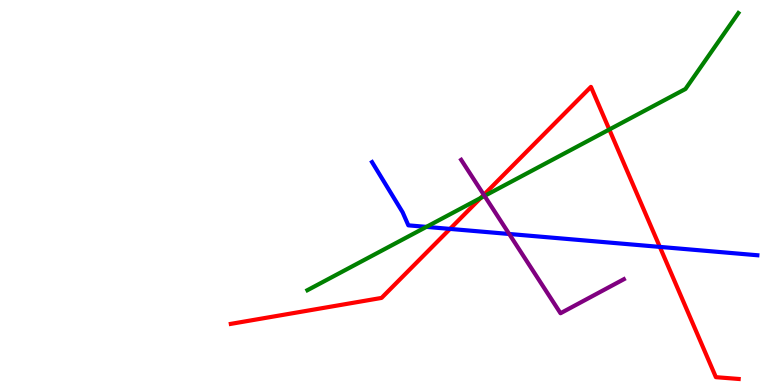[{'lines': ['blue', 'red'], 'intersections': [{'x': 5.81, 'y': 4.05}, {'x': 8.51, 'y': 3.59}]}, {'lines': ['green', 'red'], 'intersections': [{'x': 6.2, 'y': 4.86}, {'x': 7.86, 'y': 6.64}]}, {'lines': ['purple', 'red'], 'intersections': [{'x': 6.24, 'y': 4.94}]}, {'lines': ['blue', 'green'], 'intersections': [{'x': 5.5, 'y': 4.11}]}, {'lines': ['blue', 'purple'], 'intersections': [{'x': 6.57, 'y': 3.92}]}, {'lines': ['green', 'purple'], 'intersections': [{'x': 6.25, 'y': 4.91}]}]